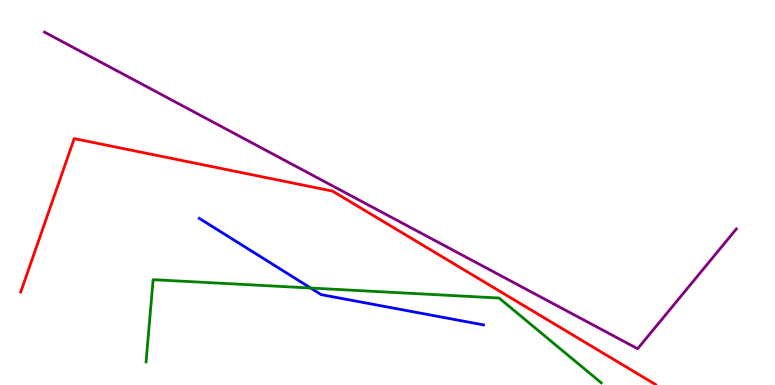[{'lines': ['blue', 'red'], 'intersections': []}, {'lines': ['green', 'red'], 'intersections': []}, {'lines': ['purple', 'red'], 'intersections': []}, {'lines': ['blue', 'green'], 'intersections': [{'x': 4.01, 'y': 2.52}]}, {'lines': ['blue', 'purple'], 'intersections': []}, {'lines': ['green', 'purple'], 'intersections': []}]